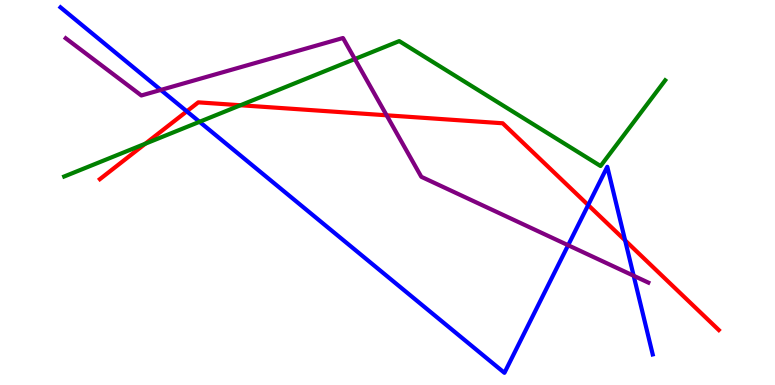[{'lines': ['blue', 'red'], 'intersections': [{'x': 2.41, 'y': 7.11}, {'x': 7.59, 'y': 4.67}, {'x': 8.07, 'y': 3.76}]}, {'lines': ['green', 'red'], 'intersections': [{'x': 1.87, 'y': 6.27}, {'x': 3.1, 'y': 7.27}]}, {'lines': ['purple', 'red'], 'intersections': [{'x': 4.99, 'y': 7.01}]}, {'lines': ['blue', 'green'], 'intersections': [{'x': 2.57, 'y': 6.84}]}, {'lines': ['blue', 'purple'], 'intersections': [{'x': 2.07, 'y': 7.66}, {'x': 7.33, 'y': 3.63}, {'x': 8.18, 'y': 2.84}]}, {'lines': ['green', 'purple'], 'intersections': [{'x': 4.58, 'y': 8.47}]}]